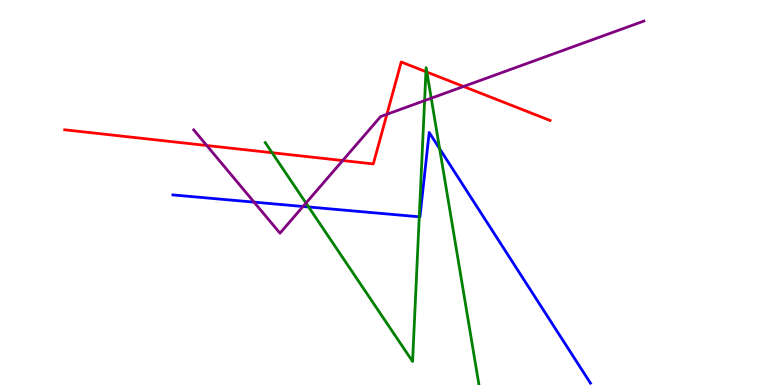[{'lines': ['blue', 'red'], 'intersections': []}, {'lines': ['green', 'red'], 'intersections': [{'x': 3.51, 'y': 6.03}, {'x': 5.5, 'y': 8.14}, {'x': 5.51, 'y': 8.13}]}, {'lines': ['purple', 'red'], 'intersections': [{'x': 2.67, 'y': 6.22}, {'x': 4.42, 'y': 5.83}, {'x': 4.99, 'y': 7.03}, {'x': 5.98, 'y': 7.75}]}, {'lines': ['blue', 'green'], 'intersections': [{'x': 3.98, 'y': 4.62}, {'x': 5.41, 'y': 4.37}, {'x': 5.67, 'y': 6.14}]}, {'lines': ['blue', 'purple'], 'intersections': [{'x': 3.28, 'y': 4.75}, {'x': 3.91, 'y': 4.64}]}, {'lines': ['green', 'purple'], 'intersections': [{'x': 3.95, 'y': 4.73}, {'x': 5.48, 'y': 7.39}, {'x': 5.56, 'y': 7.45}]}]